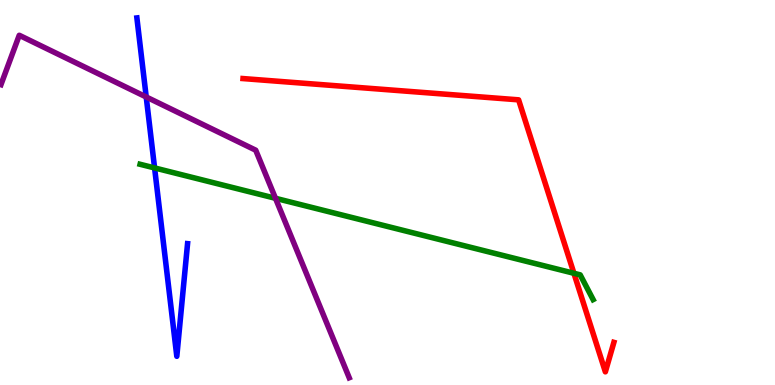[{'lines': ['blue', 'red'], 'intersections': []}, {'lines': ['green', 'red'], 'intersections': [{'x': 7.41, 'y': 2.9}]}, {'lines': ['purple', 'red'], 'intersections': []}, {'lines': ['blue', 'green'], 'intersections': [{'x': 1.99, 'y': 5.64}]}, {'lines': ['blue', 'purple'], 'intersections': [{'x': 1.89, 'y': 7.48}]}, {'lines': ['green', 'purple'], 'intersections': [{'x': 3.55, 'y': 4.85}]}]